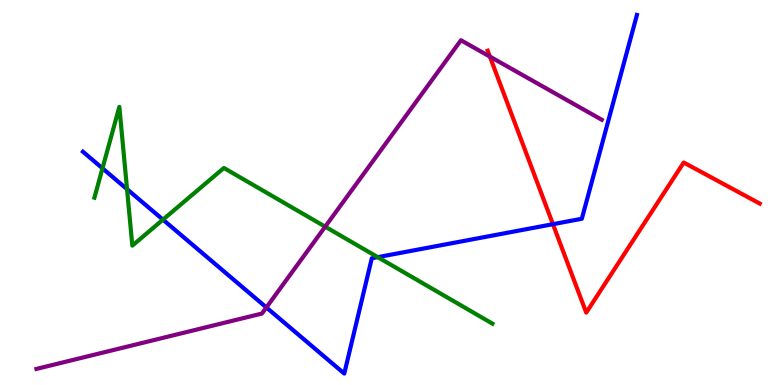[{'lines': ['blue', 'red'], 'intersections': [{'x': 7.13, 'y': 4.18}]}, {'lines': ['green', 'red'], 'intersections': []}, {'lines': ['purple', 'red'], 'intersections': [{'x': 6.32, 'y': 8.53}]}, {'lines': ['blue', 'green'], 'intersections': [{'x': 1.32, 'y': 5.63}, {'x': 1.64, 'y': 5.09}, {'x': 2.1, 'y': 4.29}, {'x': 4.87, 'y': 3.32}]}, {'lines': ['blue', 'purple'], 'intersections': [{'x': 3.44, 'y': 2.01}]}, {'lines': ['green', 'purple'], 'intersections': [{'x': 4.2, 'y': 4.11}]}]